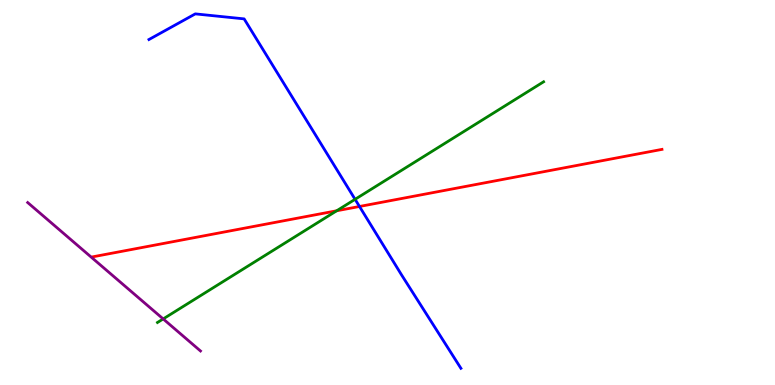[{'lines': ['blue', 'red'], 'intersections': [{'x': 4.64, 'y': 4.64}]}, {'lines': ['green', 'red'], 'intersections': [{'x': 4.34, 'y': 4.53}]}, {'lines': ['purple', 'red'], 'intersections': []}, {'lines': ['blue', 'green'], 'intersections': [{'x': 4.58, 'y': 4.82}]}, {'lines': ['blue', 'purple'], 'intersections': []}, {'lines': ['green', 'purple'], 'intersections': [{'x': 2.11, 'y': 1.72}]}]